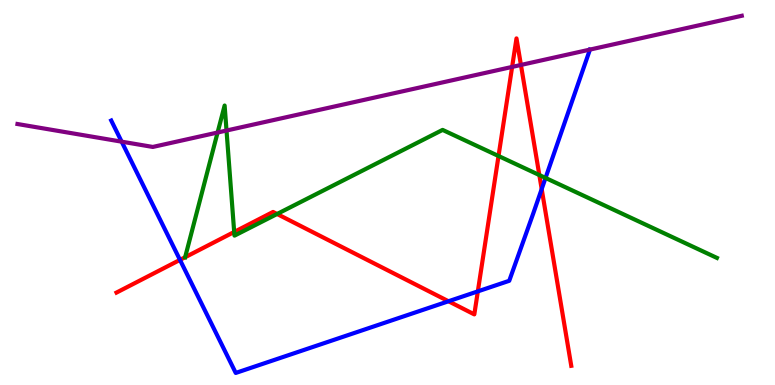[{'lines': ['blue', 'red'], 'intersections': [{'x': 2.32, 'y': 3.25}, {'x': 5.79, 'y': 2.18}, {'x': 6.17, 'y': 2.43}, {'x': 6.99, 'y': 5.09}]}, {'lines': ['green', 'red'], 'intersections': [{'x': 2.39, 'y': 3.32}, {'x': 3.02, 'y': 3.97}, {'x': 3.58, 'y': 4.44}, {'x': 6.43, 'y': 5.95}, {'x': 6.96, 'y': 5.45}]}, {'lines': ['purple', 'red'], 'intersections': [{'x': 6.61, 'y': 8.26}, {'x': 6.72, 'y': 8.31}]}, {'lines': ['blue', 'green'], 'intersections': [{'x': 7.04, 'y': 5.38}]}, {'lines': ['blue', 'purple'], 'intersections': [{'x': 1.57, 'y': 6.32}]}, {'lines': ['green', 'purple'], 'intersections': [{'x': 2.81, 'y': 6.56}, {'x': 2.92, 'y': 6.61}]}]